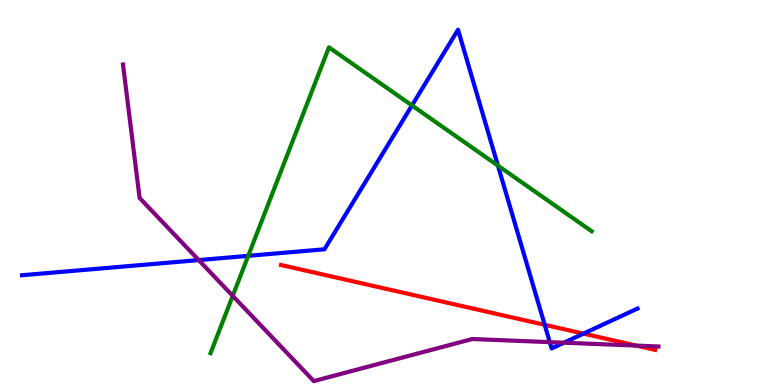[{'lines': ['blue', 'red'], 'intersections': [{'x': 7.03, 'y': 1.56}, {'x': 7.53, 'y': 1.33}]}, {'lines': ['green', 'red'], 'intersections': []}, {'lines': ['purple', 'red'], 'intersections': [{'x': 8.21, 'y': 1.02}]}, {'lines': ['blue', 'green'], 'intersections': [{'x': 3.2, 'y': 3.35}, {'x': 5.32, 'y': 7.26}, {'x': 6.42, 'y': 5.7}]}, {'lines': ['blue', 'purple'], 'intersections': [{'x': 2.56, 'y': 3.24}, {'x': 7.09, 'y': 1.11}, {'x': 7.28, 'y': 1.1}]}, {'lines': ['green', 'purple'], 'intersections': [{'x': 3.0, 'y': 2.32}]}]